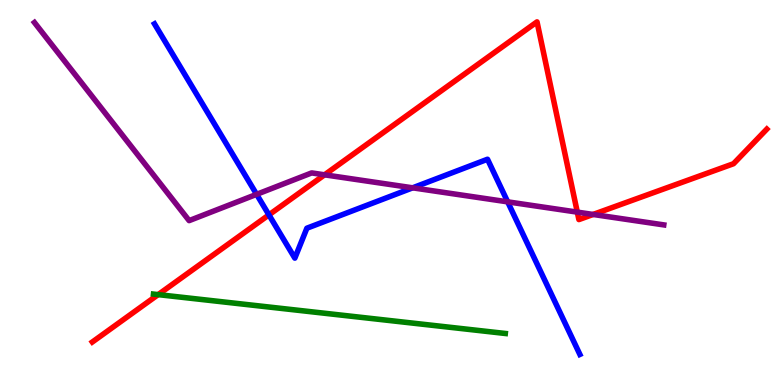[{'lines': ['blue', 'red'], 'intersections': [{'x': 3.47, 'y': 4.42}]}, {'lines': ['green', 'red'], 'intersections': [{'x': 2.04, 'y': 2.35}]}, {'lines': ['purple', 'red'], 'intersections': [{'x': 4.19, 'y': 5.46}, {'x': 7.45, 'y': 4.49}, {'x': 7.65, 'y': 4.43}]}, {'lines': ['blue', 'green'], 'intersections': []}, {'lines': ['blue', 'purple'], 'intersections': [{'x': 3.31, 'y': 4.95}, {'x': 5.32, 'y': 5.12}, {'x': 6.55, 'y': 4.76}]}, {'lines': ['green', 'purple'], 'intersections': []}]